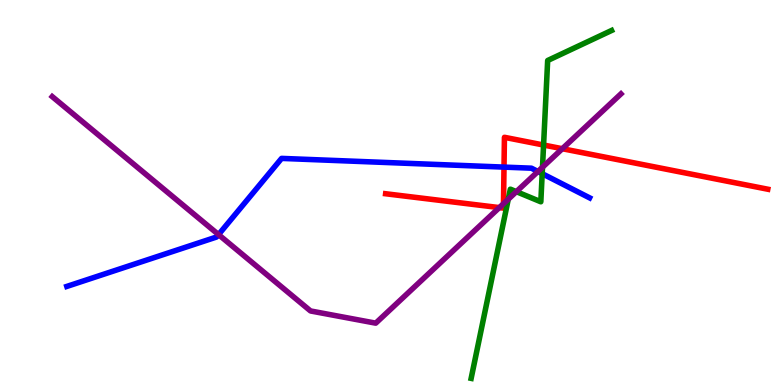[{'lines': ['blue', 'red'], 'intersections': [{'x': 6.5, 'y': 5.66}]}, {'lines': ['green', 'red'], 'intersections': [{'x': 7.01, 'y': 6.23}]}, {'lines': ['purple', 'red'], 'intersections': [{'x': 6.44, 'y': 4.61}, {'x': 6.5, 'y': 4.71}, {'x': 7.26, 'y': 6.14}]}, {'lines': ['blue', 'green'], 'intersections': [{'x': 7.0, 'y': 5.49}]}, {'lines': ['blue', 'purple'], 'intersections': [{'x': 2.82, 'y': 3.91}, {'x': 6.94, 'y': 5.55}]}, {'lines': ['green', 'purple'], 'intersections': [{'x': 6.56, 'y': 4.83}, {'x': 6.66, 'y': 5.02}, {'x': 7.0, 'y': 5.66}]}]